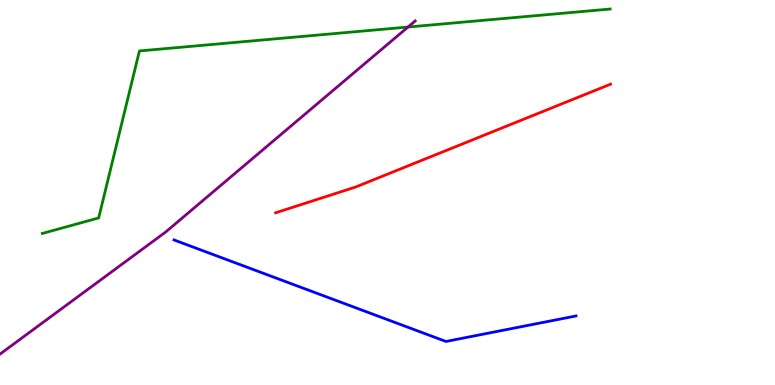[{'lines': ['blue', 'red'], 'intersections': []}, {'lines': ['green', 'red'], 'intersections': []}, {'lines': ['purple', 'red'], 'intersections': []}, {'lines': ['blue', 'green'], 'intersections': []}, {'lines': ['blue', 'purple'], 'intersections': []}, {'lines': ['green', 'purple'], 'intersections': [{'x': 5.26, 'y': 9.3}]}]